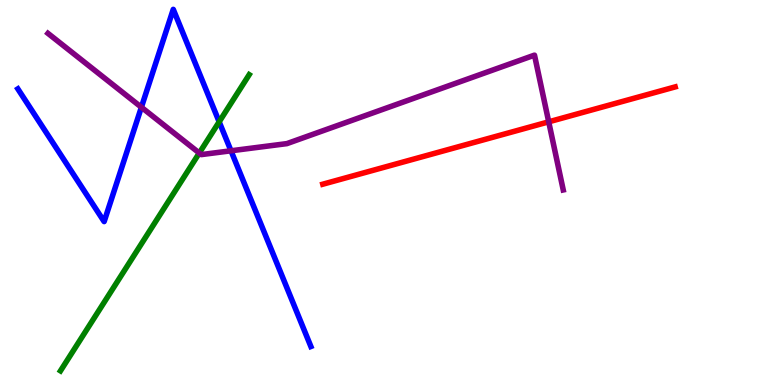[{'lines': ['blue', 'red'], 'intersections': []}, {'lines': ['green', 'red'], 'intersections': []}, {'lines': ['purple', 'red'], 'intersections': [{'x': 7.08, 'y': 6.84}]}, {'lines': ['blue', 'green'], 'intersections': [{'x': 2.83, 'y': 6.84}]}, {'lines': ['blue', 'purple'], 'intersections': [{'x': 1.82, 'y': 7.21}, {'x': 2.98, 'y': 6.08}]}, {'lines': ['green', 'purple'], 'intersections': [{'x': 2.57, 'y': 6.03}]}]